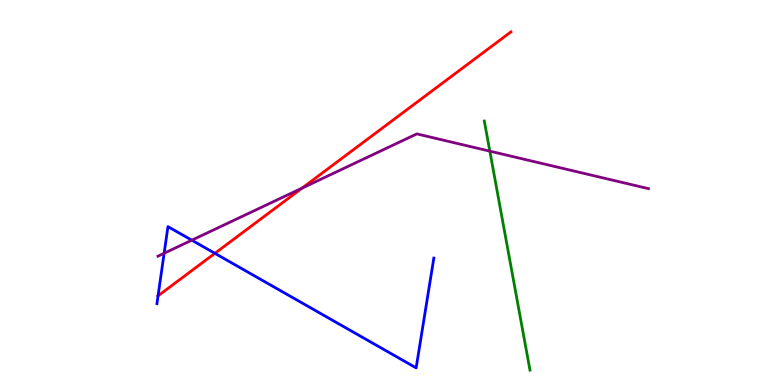[{'lines': ['blue', 'red'], 'intersections': [{'x': 2.04, 'y': 2.32}, {'x': 2.77, 'y': 3.42}]}, {'lines': ['green', 'red'], 'intersections': []}, {'lines': ['purple', 'red'], 'intersections': [{'x': 3.9, 'y': 5.11}]}, {'lines': ['blue', 'green'], 'intersections': []}, {'lines': ['blue', 'purple'], 'intersections': [{'x': 2.12, 'y': 3.42}, {'x': 2.47, 'y': 3.76}]}, {'lines': ['green', 'purple'], 'intersections': [{'x': 6.32, 'y': 6.07}]}]